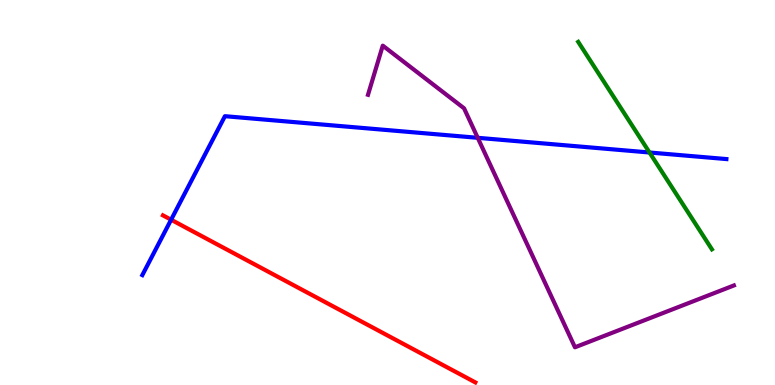[{'lines': ['blue', 'red'], 'intersections': [{'x': 2.21, 'y': 4.29}]}, {'lines': ['green', 'red'], 'intersections': []}, {'lines': ['purple', 'red'], 'intersections': []}, {'lines': ['blue', 'green'], 'intersections': [{'x': 8.38, 'y': 6.04}]}, {'lines': ['blue', 'purple'], 'intersections': [{'x': 6.16, 'y': 6.42}]}, {'lines': ['green', 'purple'], 'intersections': []}]